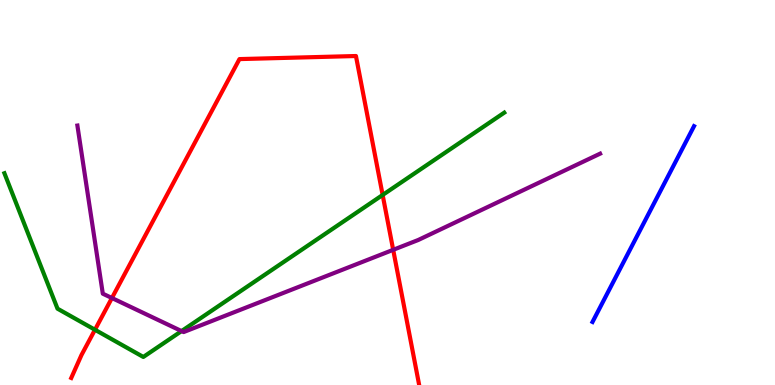[{'lines': ['blue', 'red'], 'intersections': []}, {'lines': ['green', 'red'], 'intersections': [{'x': 1.23, 'y': 1.44}, {'x': 4.94, 'y': 4.94}]}, {'lines': ['purple', 'red'], 'intersections': [{'x': 1.44, 'y': 2.26}, {'x': 5.07, 'y': 3.51}]}, {'lines': ['blue', 'green'], 'intersections': []}, {'lines': ['blue', 'purple'], 'intersections': []}, {'lines': ['green', 'purple'], 'intersections': [{'x': 2.34, 'y': 1.4}]}]